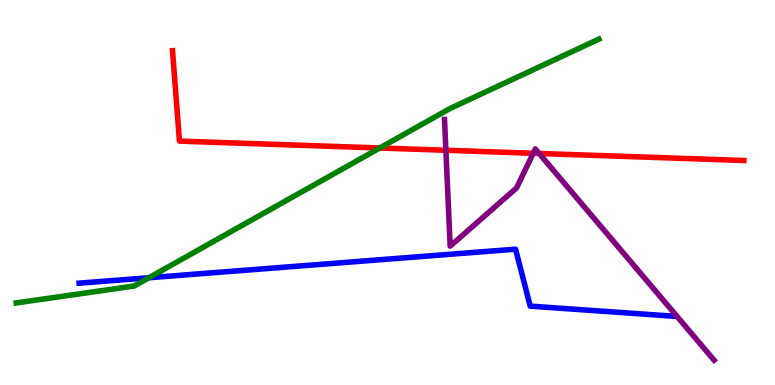[{'lines': ['blue', 'red'], 'intersections': []}, {'lines': ['green', 'red'], 'intersections': [{'x': 4.9, 'y': 6.16}]}, {'lines': ['purple', 'red'], 'intersections': [{'x': 5.75, 'y': 6.1}, {'x': 6.88, 'y': 6.02}, {'x': 6.96, 'y': 6.01}]}, {'lines': ['blue', 'green'], 'intersections': [{'x': 1.92, 'y': 2.79}]}, {'lines': ['blue', 'purple'], 'intersections': []}, {'lines': ['green', 'purple'], 'intersections': []}]